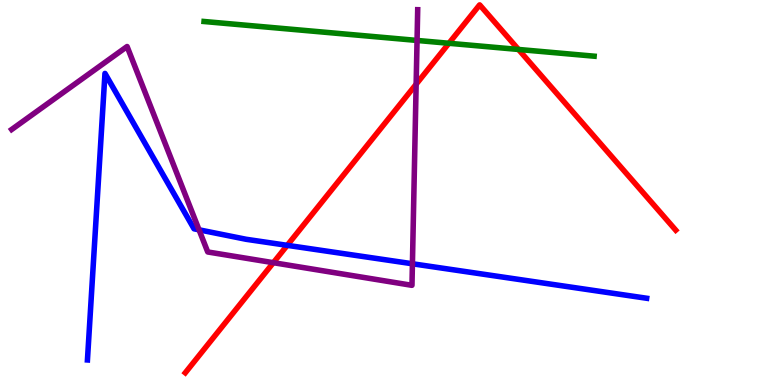[{'lines': ['blue', 'red'], 'intersections': [{'x': 3.71, 'y': 3.63}]}, {'lines': ['green', 'red'], 'intersections': [{'x': 5.79, 'y': 8.88}, {'x': 6.69, 'y': 8.72}]}, {'lines': ['purple', 'red'], 'intersections': [{'x': 3.53, 'y': 3.18}, {'x': 5.37, 'y': 7.81}]}, {'lines': ['blue', 'green'], 'intersections': []}, {'lines': ['blue', 'purple'], 'intersections': [{'x': 2.57, 'y': 4.03}, {'x': 5.32, 'y': 3.15}]}, {'lines': ['green', 'purple'], 'intersections': [{'x': 5.38, 'y': 8.95}]}]